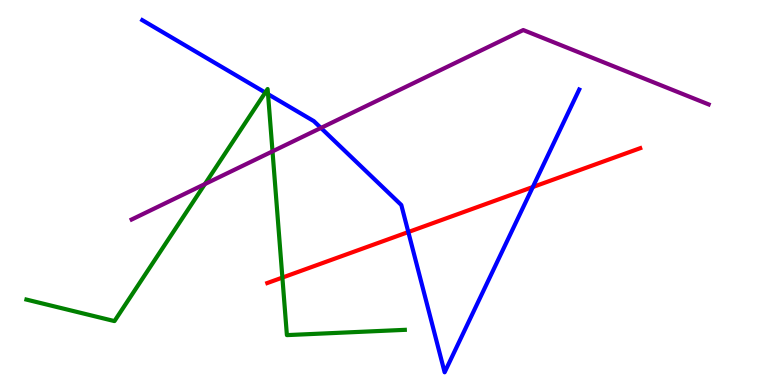[{'lines': ['blue', 'red'], 'intersections': [{'x': 5.27, 'y': 3.97}, {'x': 6.88, 'y': 5.14}]}, {'lines': ['green', 'red'], 'intersections': [{'x': 3.64, 'y': 2.79}]}, {'lines': ['purple', 'red'], 'intersections': []}, {'lines': ['blue', 'green'], 'intersections': [{'x': 3.42, 'y': 7.6}, {'x': 3.46, 'y': 7.55}]}, {'lines': ['blue', 'purple'], 'intersections': [{'x': 4.14, 'y': 6.68}]}, {'lines': ['green', 'purple'], 'intersections': [{'x': 2.64, 'y': 5.22}, {'x': 3.52, 'y': 6.07}]}]